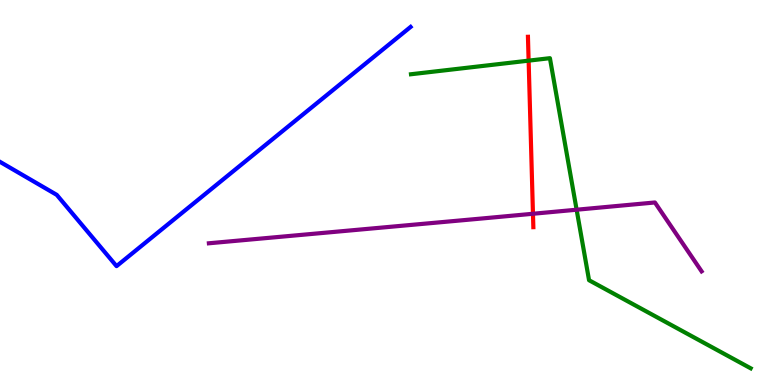[{'lines': ['blue', 'red'], 'intersections': []}, {'lines': ['green', 'red'], 'intersections': [{'x': 6.82, 'y': 8.42}]}, {'lines': ['purple', 'red'], 'intersections': [{'x': 6.88, 'y': 4.45}]}, {'lines': ['blue', 'green'], 'intersections': []}, {'lines': ['blue', 'purple'], 'intersections': []}, {'lines': ['green', 'purple'], 'intersections': [{'x': 7.44, 'y': 4.55}]}]